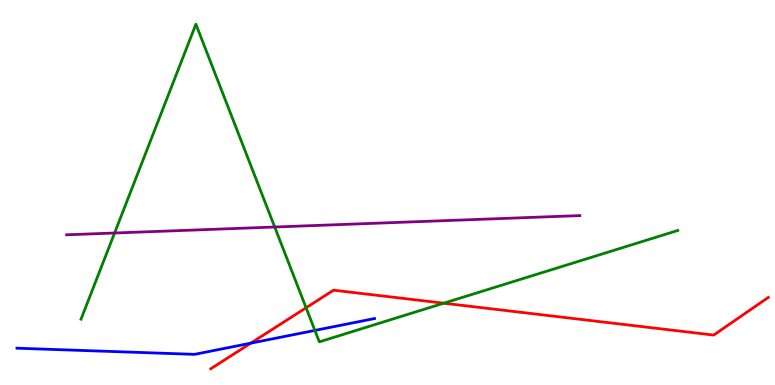[{'lines': ['blue', 'red'], 'intersections': [{'x': 3.24, 'y': 1.09}]}, {'lines': ['green', 'red'], 'intersections': [{'x': 3.95, 'y': 2.01}, {'x': 5.73, 'y': 2.12}]}, {'lines': ['purple', 'red'], 'intersections': []}, {'lines': ['blue', 'green'], 'intersections': [{'x': 4.06, 'y': 1.42}]}, {'lines': ['blue', 'purple'], 'intersections': []}, {'lines': ['green', 'purple'], 'intersections': [{'x': 1.48, 'y': 3.95}, {'x': 3.54, 'y': 4.1}]}]